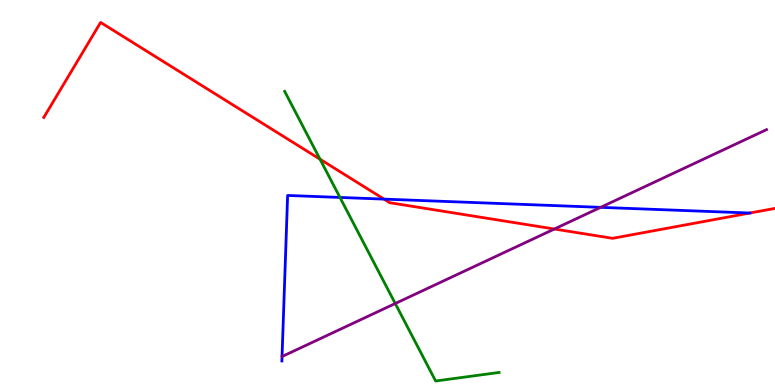[{'lines': ['blue', 'red'], 'intersections': [{'x': 4.96, 'y': 4.83}, {'x': 9.68, 'y': 4.47}]}, {'lines': ['green', 'red'], 'intersections': [{'x': 4.13, 'y': 5.86}]}, {'lines': ['purple', 'red'], 'intersections': [{'x': 7.15, 'y': 4.05}]}, {'lines': ['blue', 'green'], 'intersections': [{'x': 4.39, 'y': 4.87}]}, {'lines': ['blue', 'purple'], 'intersections': [{'x': 7.75, 'y': 4.61}]}, {'lines': ['green', 'purple'], 'intersections': [{'x': 5.1, 'y': 2.12}]}]